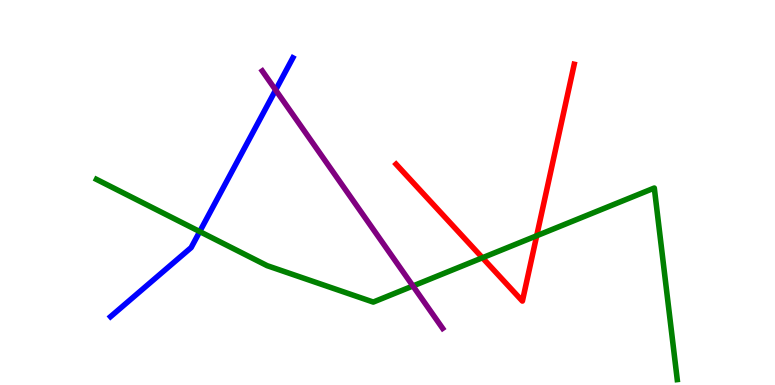[{'lines': ['blue', 'red'], 'intersections': []}, {'lines': ['green', 'red'], 'intersections': [{'x': 6.22, 'y': 3.3}, {'x': 6.93, 'y': 3.88}]}, {'lines': ['purple', 'red'], 'intersections': []}, {'lines': ['blue', 'green'], 'intersections': [{'x': 2.58, 'y': 3.98}]}, {'lines': ['blue', 'purple'], 'intersections': [{'x': 3.56, 'y': 7.66}]}, {'lines': ['green', 'purple'], 'intersections': [{'x': 5.33, 'y': 2.57}]}]